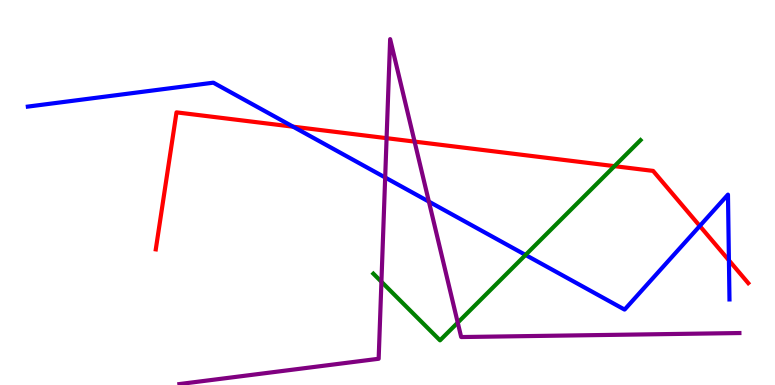[{'lines': ['blue', 'red'], 'intersections': [{'x': 3.78, 'y': 6.71}, {'x': 9.03, 'y': 4.13}, {'x': 9.41, 'y': 3.24}]}, {'lines': ['green', 'red'], 'intersections': [{'x': 7.93, 'y': 5.68}]}, {'lines': ['purple', 'red'], 'intersections': [{'x': 4.99, 'y': 6.41}, {'x': 5.35, 'y': 6.32}]}, {'lines': ['blue', 'green'], 'intersections': [{'x': 6.78, 'y': 3.38}]}, {'lines': ['blue', 'purple'], 'intersections': [{'x': 4.97, 'y': 5.39}, {'x': 5.53, 'y': 4.76}]}, {'lines': ['green', 'purple'], 'intersections': [{'x': 4.92, 'y': 2.68}, {'x': 5.91, 'y': 1.62}]}]